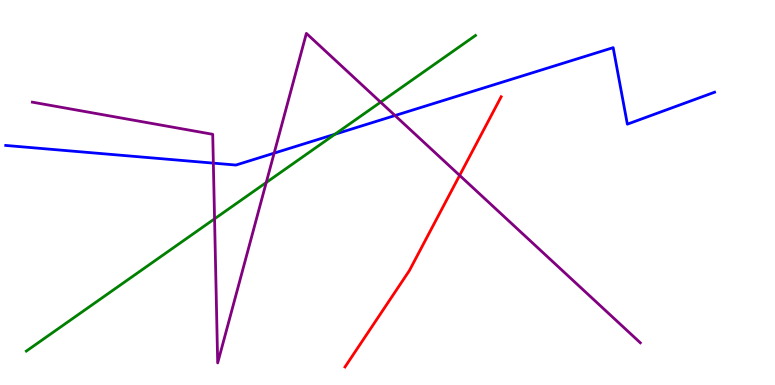[{'lines': ['blue', 'red'], 'intersections': []}, {'lines': ['green', 'red'], 'intersections': []}, {'lines': ['purple', 'red'], 'intersections': [{'x': 5.93, 'y': 5.44}]}, {'lines': ['blue', 'green'], 'intersections': [{'x': 4.32, 'y': 6.51}]}, {'lines': ['blue', 'purple'], 'intersections': [{'x': 2.75, 'y': 5.76}, {'x': 3.54, 'y': 6.02}, {'x': 5.1, 'y': 7.0}]}, {'lines': ['green', 'purple'], 'intersections': [{'x': 2.77, 'y': 4.32}, {'x': 3.44, 'y': 5.26}, {'x': 4.91, 'y': 7.35}]}]